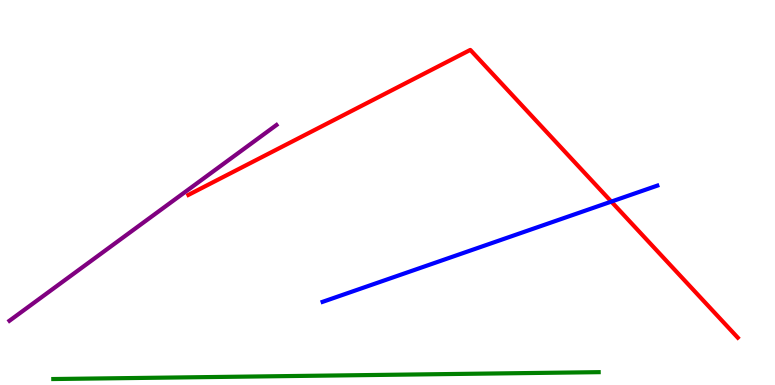[{'lines': ['blue', 'red'], 'intersections': [{'x': 7.89, 'y': 4.76}]}, {'lines': ['green', 'red'], 'intersections': []}, {'lines': ['purple', 'red'], 'intersections': []}, {'lines': ['blue', 'green'], 'intersections': []}, {'lines': ['blue', 'purple'], 'intersections': []}, {'lines': ['green', 'purple'], 'intersections': []}]